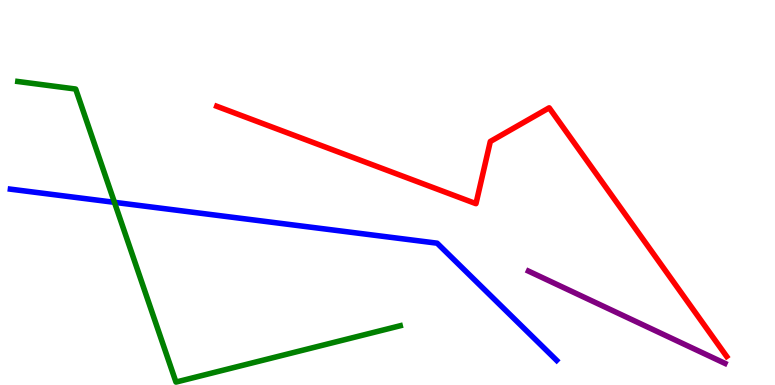[{'lines': ['blue', 'red'], 'intersections': []}, {'lines': ['green', 'red'], 'intersections': []}, {'lines': ['purple', 'red'], 'intersections': []}, {'lines': ['blue', 'green'], 'intersections': [{'x': 1.48, 'y': 4.74}]}, {'lines': ['blue', 'purple'], 'intersections': []}, {'lines': ['green', 'purple'], 'intersections': []}]